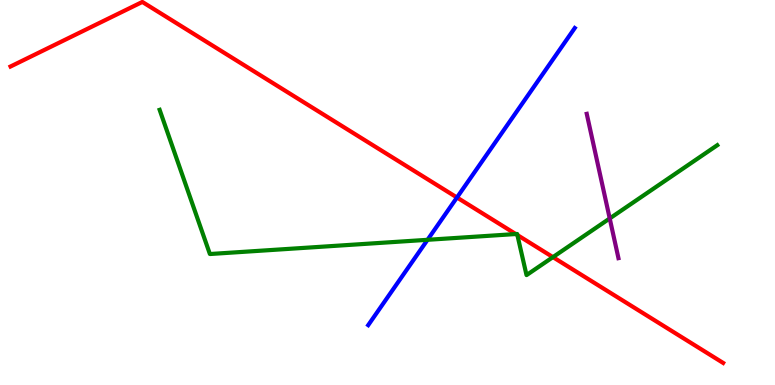[{'lines': ['blue', 'red'], 'intersections': [{'x': 5.9, 'y': 4.87}]}, {'lines': ['green', 'red'], 'intersections': [{'x': 6.66, 'y': 3.92}, {'x': 6.68, 'y': 3.9}, {'x': 7.13, 'y': 3.32}]}, {'lines': ['purple', 'red'], 'intersections': []}, {'lines': ['blue', 'green'], 'intersections': [{'x': 5.52, 'y': 3.77}]}, {'lines': ['blue', 'purple'], 'intersections': []}, {'lines': ['green', 'purple'], 'intersections': [{'x': 7.87, 'y': 4.33}]}]